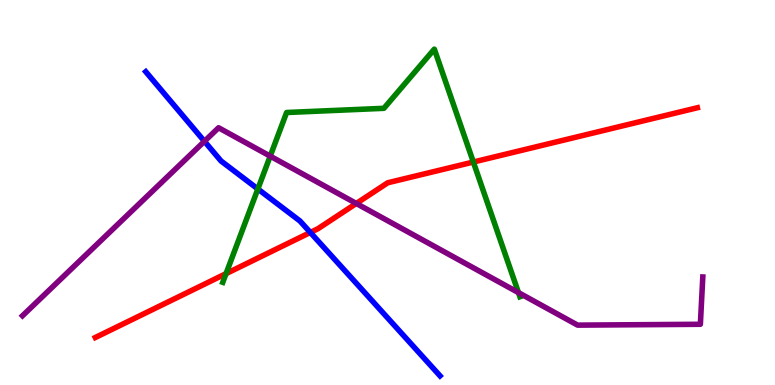[{'lines': ['blue', 'red'], 'intersections': [{'x': 4.0, 'y': 3.96}]}, {'lines': ['green', 'red'], 'intersections': [{'x': 2.92, 'y': 2.89}, {'x': 6.11, 'y': 5.79}]}, {'lines': ['purple', 'red'], 'intersections': [{'x': 4.6, 'y': 4.72}]}, {'lines': ['blue', 'green'], 'intersections': [{'x': 3.33, 'y': 5.09}]}, {'lines': ['blue', 'purple'], 'intersections': [{'x': 2.64, 'y': 6.33}]}, {'lines': ['green', 'purple'], 'intersections': [{'x': 3.49, 'y': 5.94}, {'x': 6.69, 'y': 2.4}]}]